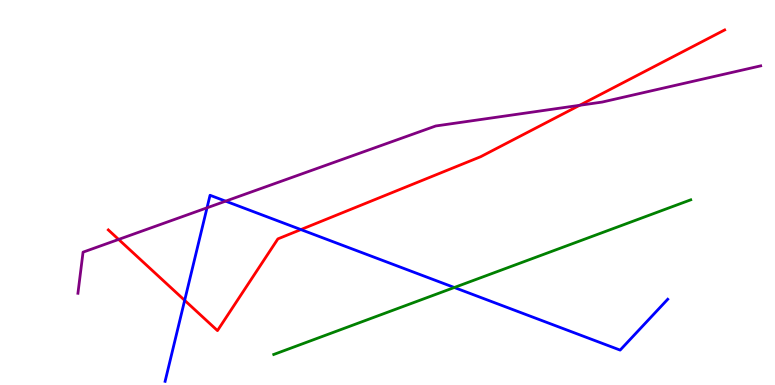[{'lines': ['blue', 'red'], 'intersections': [{'x': 2.38, 'y': 2.2}, {'x': 3.88, 'y': 4.04}]}, {'lines': ['green', 'red'], 'intersections': []}, {'lines': ['purple', 'red'], 'intersections': [{'x': 1.53, 'y': 3.78}, {'x': 7.48, 'y': 7.26}]}, {'lines': ['blue', 'green'], 'intersections': [{'x': 5.86, 'y': 2.53}]}, {'lines': ['blue', 'purple'], 'intersections': [{'x': 2.67, 'y': 4.6}, {'x': 2.91, 'y': 4.78}]}, {'lines': ['green', 'purple'], 'intersections': []}]